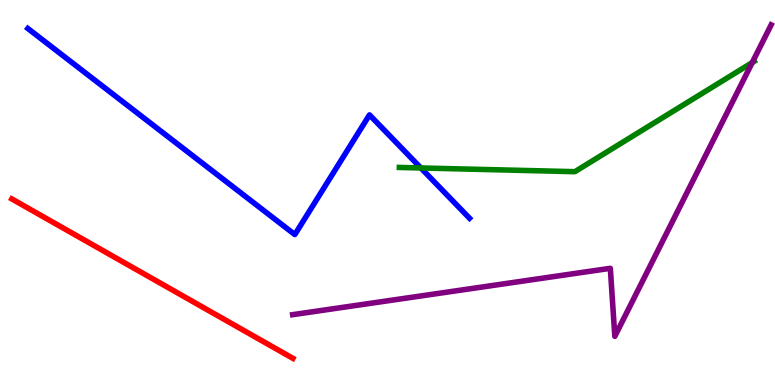[{'lines': ['blue', 'red'], 'intersections': []}, {'lines': ['green', 'red'], 'intersections': []}, {'lines': ['purple', 'red'], 'intersections': []}, {'lines': ['blue', 'green'], 'intersections': [{'x': 5.43, 'y': 5.64}]}, {'lines': ['blue', 'purple'], 'intersections': []}, {'lines': ['green', 'purple'], 'intersections': [{'x': 9.71, 'y': 8.38}]}]